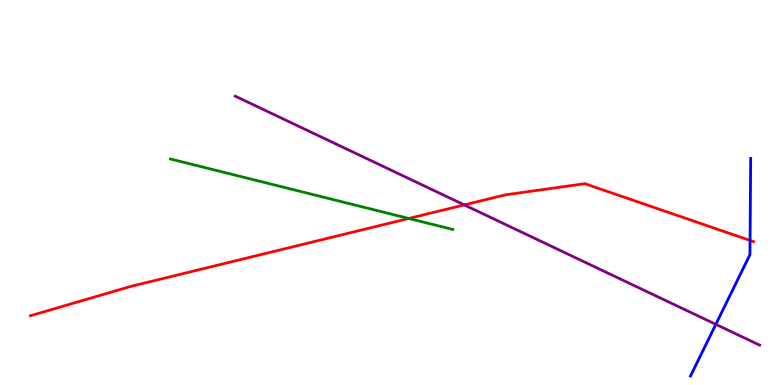[{'lines': ['blue', 'red'], 'intersections': [{'x': 9.68, 'y': 3.75}]}, {'lines': ['green', 'red'], 'intersections': [{'x': 5.27, 'y': 4.33}]}, {'lines': ['purple', 'red'], 'intersections': [{'x': 5.99, 'y': 4.68}]}, {'lines': ['blue', 'green'], 'intersections': []}, {'lines': ['blue', 'purple'], 'intersections': [{'x': 9.24, 'y': 1.58}]}, {'lines': ['green', 'purple'], 'intersections': []}]